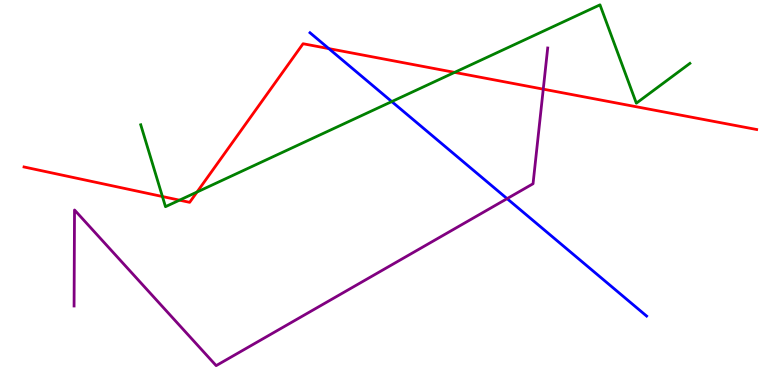[{'lines': ['blue', 'red'], 'intersections': [{'x': 4.24, 'y': 8.74}]}, {'lines': ['green', 'red'], 'intersections': [{'x': 2.1, 'y': 4.9}, {'x': 2.32, 'y': 4.8}, {'x': 2.54, 'y': 5.01}, {'x': 5.87, 'y': 8.12}]}, {'lines': ['purple', 'red'], 'intersections': [{'x': 7.01, 'y': 7.68}]}, {'lines': ['blue', 'green'], 'intersections': [{'x': 5.05, 'y': 7.36}]}, {'lines': ['blue', 'purple'], 'intersections': [{'x': 6.54, 'y': 4.84}]}, {'lines': ['green', 'purple'], 'intersections': []}]